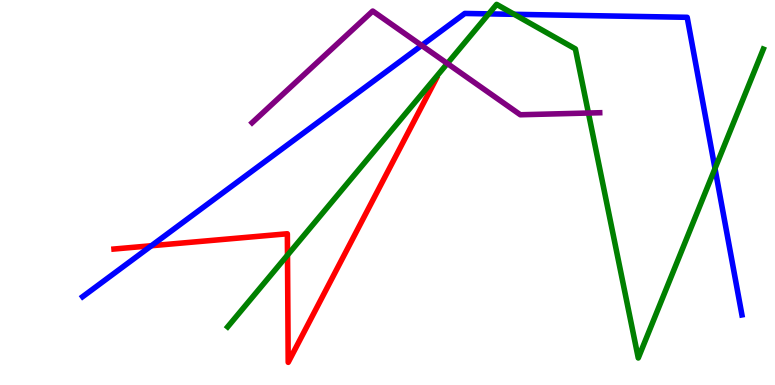[{'lines': ['blue', 'red'], 'intersections': [{'x': 1.95, 'y': 3.62}]}, {'lines': ['green', 'red'], 'intersections': [{'x': 3.71, 'y': 3.37}]}, {'lines': ['purple', 'red'], 'intersections': []}, {'lines': ['blue', 'green'], 'intersections': [{'x': 6.31, 'y': 9.64}, {'x': 6.63, 'y': 9.63}, {'x': 9.23, 'y': 5.62}]}, {'lines': ['blue', 'purple'], 'intersections': [{'x': 5.44, 'y': 8.82}]}, {'lines': ['green', 'purple'], 'intersections': [{'x': 5.77, 'y': 8.35}, {'x': 7.59, 'y': 7.06}]}]